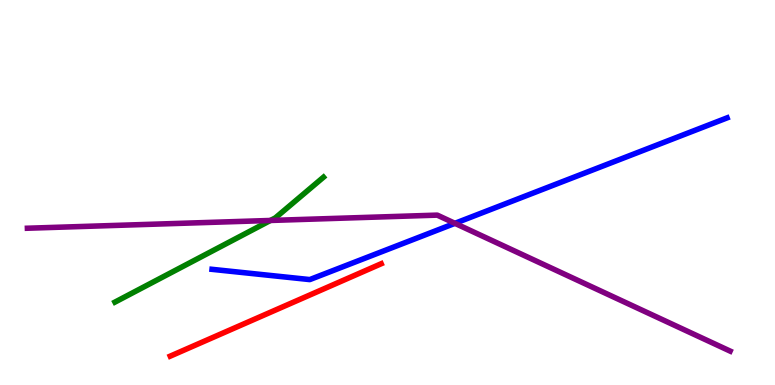[{'lines': ['blue', 'red'], 'intersections': []}, {'lines': ['green', 'red'], 'intersections': []}, {'lines': ['purple', 'red'], 'intersections': []}, {'lines': ['blue', 'green'], 'intersections': []}, {'lines': ['blue', 'purple'], 'intersections': [{'x': 5.87, 'y': 4.2}]}, {'lines': ['green', 'purple'], 'intersections': [{'x': 3.49, 'y': 4.27}]}]